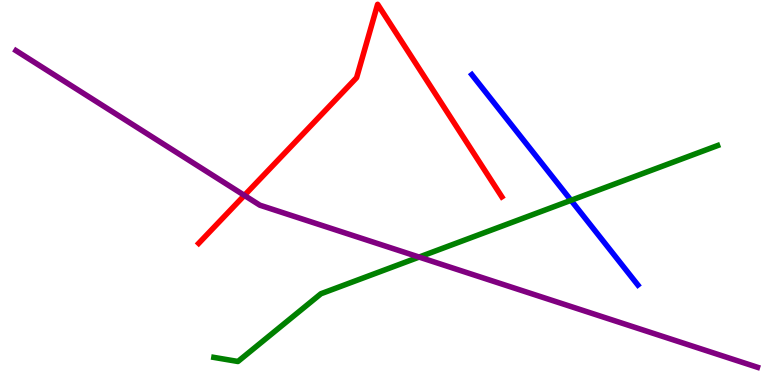[{'lines': ['blue', 'red'], 'intersections': []}, {'lines': ['green', 'red'], 'intersections': []}, {'lines': ['purple', 'red'], 'intersections': [{'x': 3.15, 'y': 4.93}]}, {'lines': ['blue', 'green'], 'intersections': [{'x': 7.37, 'y': 4.8}]}, {'lines': ['blue', 'purple'], 'intersections': []}, {'lines': ['green', 'purple'], 'intersections': [{'x': 5.41, 'y': 3.32}]}]